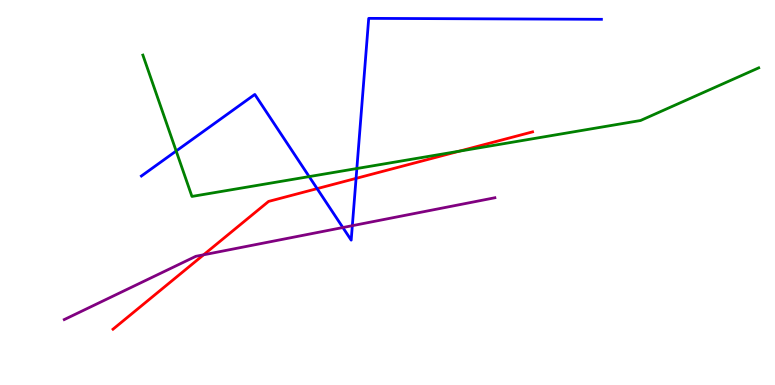[{'lines': ['blue', 'red'], 'intersections': [{'x': 4.09, 'y': 5.1}, {'x': 4.59, 'y': 5.37}]}, {'lines': ['green', 'red'], 'intersections': [{'x': 5.93, 'y': 6.07}]}, {'lines': ['purple', 'red'], 'intersections': [{'x': 2.63, 'y': 3.38}]}, {'lines': ['blue', 'green'], 'intersections': [{'x': 2.27, 'y': 6.08}, {'x': 3.99, 'y': 5.41}, {'x': 4.6, 'y': 5.62}]}, {'lines': ['blue', 'purple'], 'intersections': [{'x': 4.42, 'y': 4.09}, {'x': 4.55, 'y': 4.14}]}, {'lines': ['green', 'purple'], 'intersections': []}]